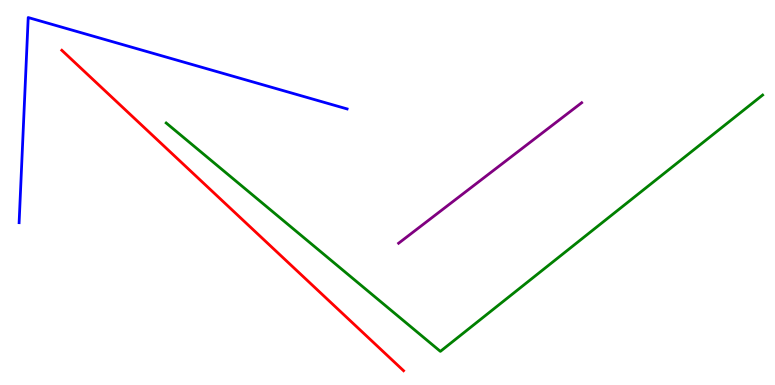[{'lines': ['blue', 'red'], 'intersections': []}, {'lines': ['green', 'red'], 'intersections': []}, {'lines': ['purple', 'red'], 'intersections': []}, {'lines': ['blue', 'green'], 'intersections': []}, {'lines': ['blue', 'purple'], 'intersections': []}, {'lines': ['green', 'purple'], 'intersections': []}]